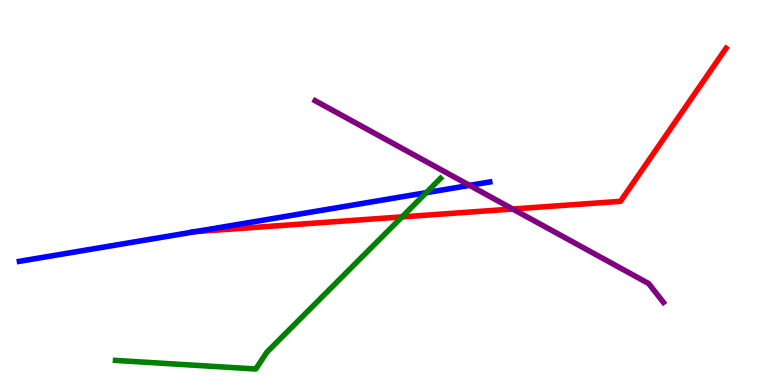[{'lines': ['blue', 'red'], 'intersections': [{'x': 2.52, 'y': 3.98}]}, {'lines': ['green', 'red'], 'intersections': [{'x': 5.19, 'y': 4.37}]}, {'lines': ['purple', 'red'], 'intersections': [{'x': 6.62, 'y': 4.57}]}, {'lines': ['blue', 'green'], 'intersections': [{'x': 5.5, 'y': 5.0}]}, {'lines': ['blue', 'purple'], 'intersections': [{'x': 6.06, 'y': 5.19}]}, {'lines': ['green', 'purple'], 'intersections': []}]